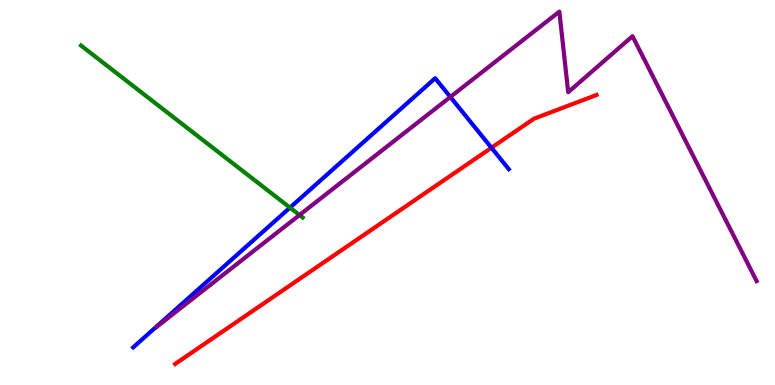[{'lines': ['blue', 'red'], 'intersections': [{'x': 6.34, 'y': 6.16}]}, {'lines': ['green', 'red'], 'intersections': []}, {'lines': ['purple', 'red'], 'intersections': []}, {'lines': ['blue', 'green'], 'intersections': [{'x': 3.74, 'y': 4.61}]}, {'lines': ['blue', 'purple'], 'intersections': [{'x': 5.81, 'y': 7.48}]}, {'lines': ['green', 'purple'], 'intersections': [{'x': 3.86, 'y': 4.41}]}]